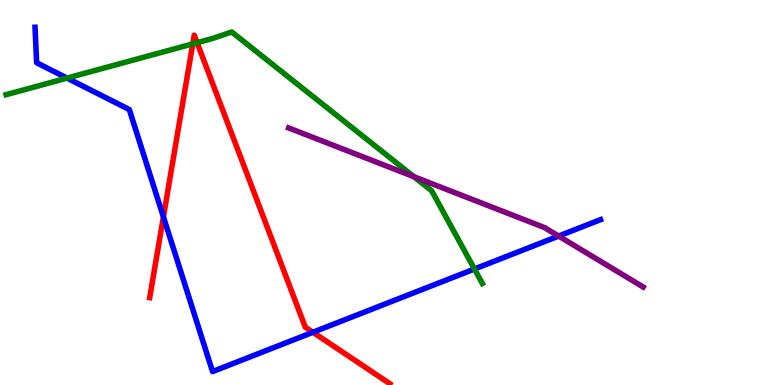[{'lines': ['blue', 'red'], 'intersections': [{'x': 2.11, 'y': 4.37}, {'x': 4.04, 'y': 1.37}]}, {'lines': ['green', 'red'], 'intersections': [{'x': 2.49, 'y': 8.86}, {'x': 2.54, 'y': 8.89}]}, {'lines': ['purple', 'red'], 'intersections': []}, {'lines': ['blue', 'green'], 'intersections': [{'x': 0.865, 'y': 7.97}, {'x': 6.12, 'y': 3.01}]}, {'lines': ['blue', 'purple'], 'intersections': [{'x': 7.21, 'y': 3.87}]}, {'lines': ['green', 'purple'], 'intersections': [{'x': 5.34, 'y': 5.41}]}]